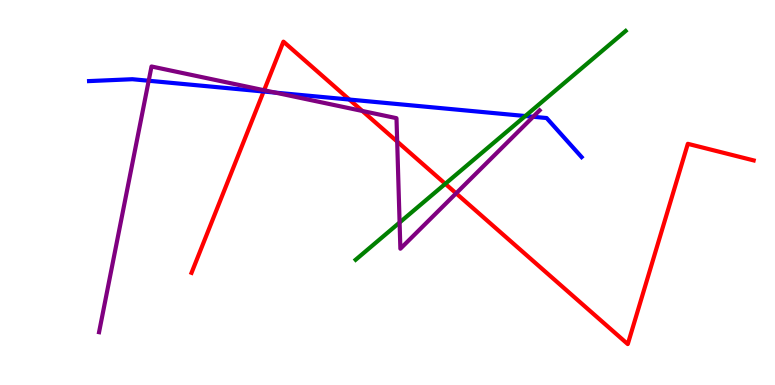[{'lines': ['blue', 'red'], 'intersections': [{'x': 3.4, 'y': 7.62}, {'x': 4.51, 'y': 7.41}]}, {'lines': ['green', 'red'], 'intersections': [{'x': 5.75, 'y': 5.23}]}, {'lines': ['purple', 'red'], 'intersections': [{'x': 3.41, 'y': 7.66}, {'x': 4.68, 'y': 7.12}, {'x': 5.12, 'y': 6.32}, {'x': 5.89, 'y': 4.98}]}, {'lines': ['blue', 'green'], 'intersections': [{'x': 6.78, 'y': 6.99}]}, {'lines': ['blue', 'purple'], 'intersections': [{'x': 1.92, 'y': 7.9}, {'x': 3.55, 'y': 7.59}, {'x': 6.88, 'y': 6.97}]}, {'lines': ['green', 'purple'], 'intersections': [{'x': 5.16, 'y': 4.22}]}]